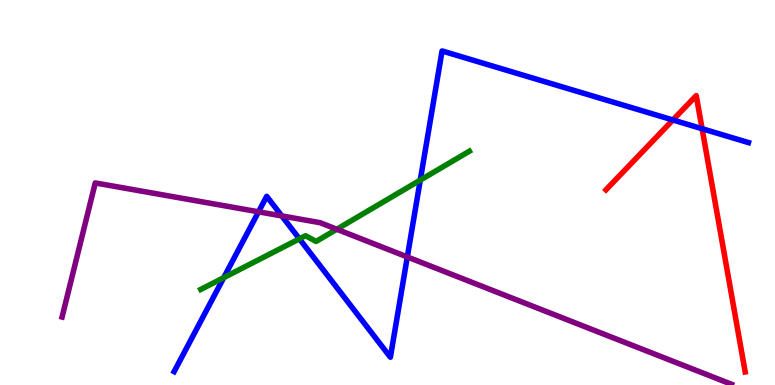[{'lines': ['blue', 'red'], 'intersections': [{'x': 8.68, 'y': 6.88}, {'x': 9.06, 'y': 6.66}]}, {'lines': ['green', 'red'], 'intersections': []}, {'lines': ['purple', 'red'], 'intersections': []}, {'lines': ['blue', 'green'], 'intersections': [{'x': 2.89, 'y': 2.79}, {'x': 3.86, 'y': 3.8}, {'x': 5.42, 'y': 5.32}]}, {'lines': ['blue', 'purple'], 'intersections': [{'x': 3.34, 'y': 4.5}, {'x': 3.64, 'y': 4.39}, {'x': 5.26, 'y': 3.33}]}, {'lines': ['green', 'purple'], 'intersections': [{'x': 4.35, 'y': 4.05}]}]